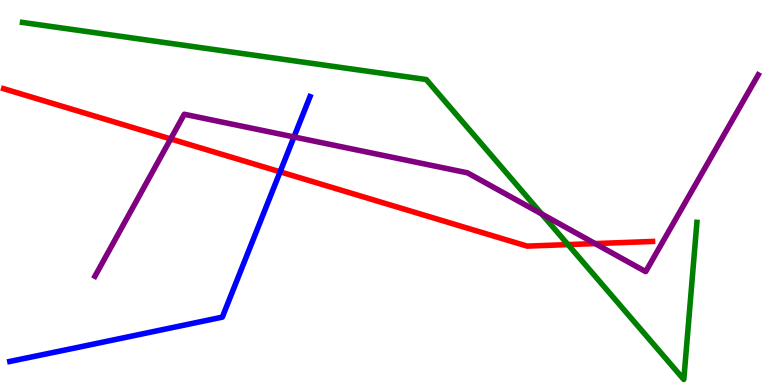[{'lines': ['blue', 'red'], 'intersections': [{'x': 3.61, 'y': 5.54}]}, {'lines': ['green', 'red'], 'intersections': [{'x': 7.33, 'y': 3.65}]}, {'lines': ['purple', 'red'], 'intersections': [{'x': 2.2, 'y': 6.39}, {'x': 7.68, 'y': 3.67}]}, {'lines': ['blue', 'green'], 'intersections': []}, {'lines': ['blue', 'purple'], 'intersections': [{'x': 3.79, 'y': 6.44}]}, {'lines': ['green', 'purple'], 'intersections': [{'x': 6.99, 'y': 4.44}]}]